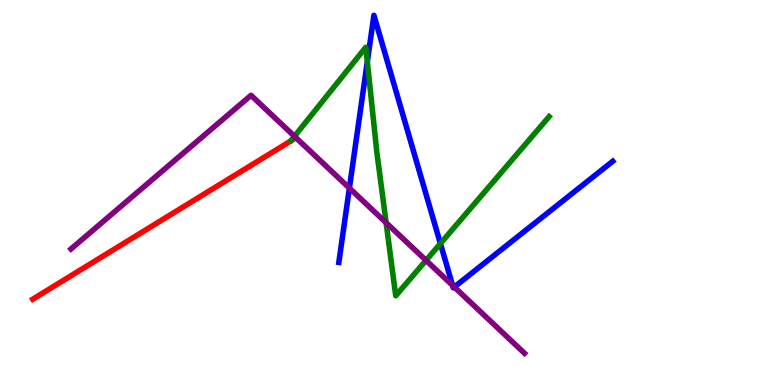[{'lines': ['blue', 'red'], 'intersections': []}, {'lines': ['green', 'red'], 'intersections': []}, {'lines': ['purple', 'red'], 'intersections': []}, {'lines': ['blue', 'green'], 'intersections': [{'x': 4.74, 'y': 8.4}, {'x': 5.68, 'y': 3.67}]}, {'lines': ['blue', 'purple'], 'intersections': [{'x': 4.51, 'y': 5.11}, {'x': 5.84, 'y': 2.59}, {'x': 5.86, 'y': 2.54}]}, {'lines': ['green', 'purple'], 'intersections': [{'x': 3.8, 'y': 6.46}, {'x': 4.98, 'y': 4.21}, {'x': 5.5, 'y': 3.24}]}]